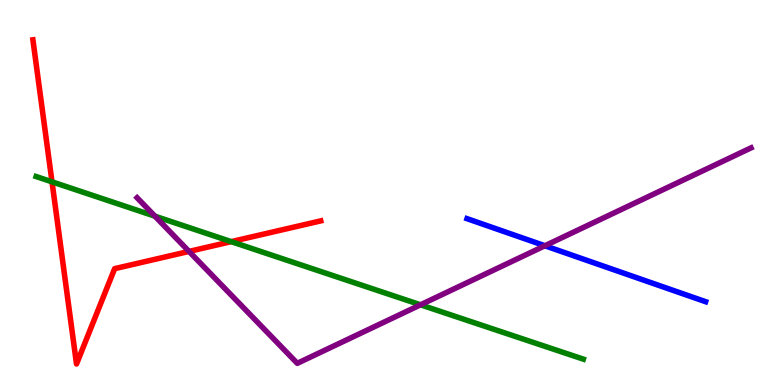[{'lines': ['blue', 'red'], 'intersections': []}, {'lines': ['green', 'red'], 'intersections': [{'x': 0.671, 'y': 5.28}, {'x': 2.98, 'y': 3.72}]}, {'lines': ['purple', 'red'], 'intersections': [{'x': 2.44, 'y': 3.47}]}, {'lines': ['blue', 'green'], 'intersections': []}, {'lines': ['blue', 'purple'], 'intersections': [{'x': 7.03, 'y': 3.62}]}, {'lines': ['green', 'purple'], 'intersections': [{'x': 2.0, 'y': 4.39}, {'x': 5.43, 'y': 2.08}]}]